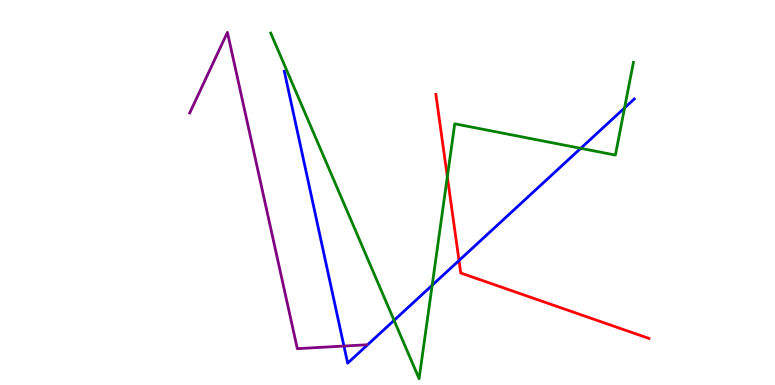[{'lines': ['blue', 'red'], 'intersections': [{'x': 5.92, 'y': 3.23}]}, {'lines': ['green', 'red'], 'intersections': [{'x': 5.77, 'y': 5.41}]}, {'lines': ['purple', 'red'], 'intersections': []}, {'lines': ['blue', 'green'], 'intersections': [{'x': 5.08, 'y': 1.68}, {'x': 5.58, 'y': 2.59}, {'x': 7.49, 'y': 6.15}, {'x': 8.06, 'y': 7.2}]}, {'lines': ['blue', 'purple'], 'intersections': [{'x': 4.44, 'y': 1.01}]}, {'lines': ['green', 'purple'], 'intersections': []}]